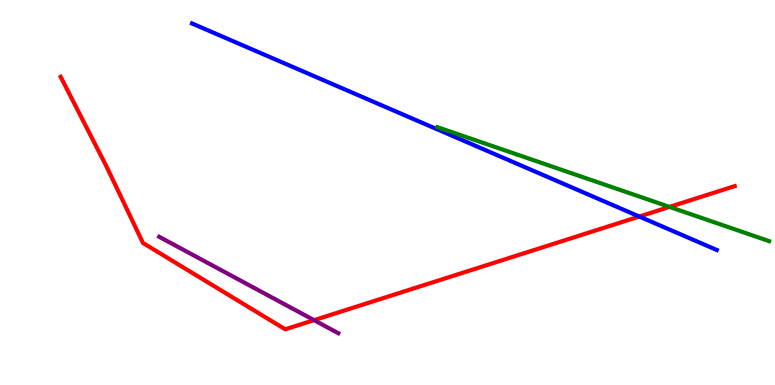[{'lines': ['blue', 'red'], 'intersections': [{'x': 8.25, 'y': 4.38}]}, {'lines': ['green', 'red'], 'intersections': [{'x': 8.64, 'y': 4.63}]}, {'lines': ['purple', 'red'], 'intersections': [{'x': 4.05, 'y': 1.68}]}, {'lines': ['blue', 'green'], 'intersections': []}, {'lines': ['blue', 'purple'], 'intersections': []}, {'lines': ['green', 'purple'], 'intersections': []}]